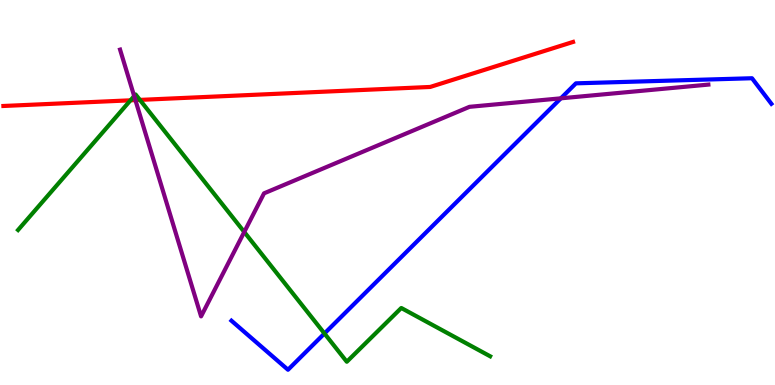[{'lines': ['blue', 'red'], 'intersections': []}, {'lines': ['green', 'red'], 'intersections': [{'x': 1.68, 'y': 7.39}, {'x': 1.81, 'y': 7.41}]}, {'lines': ['purple', 'red'], 'intersections': [{'x': 1.75, 'y': 7.4}]}, {'lines': ['blue', 'green'], 'intersections': [{'x': 4.19, 'y': 1.34}]}, {'lines': ['blue', 'purple'], 'intersections': [{'x': 7.24, 'y': 7.45}]}, {'lines': ['green', 'purple'], 'intersections': [{'x': 1.73, 'y': 7.5}, {'x': 3.15, 'y': 3.97}]}]